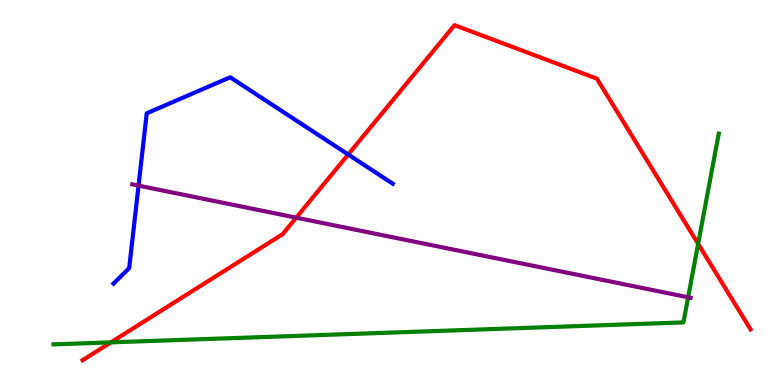[{'lines': ['blue', 'red'], 'intersections': [{'x': 4.49, 'y': 5.99}]}, {'lines': ['green', 'red'], 'intersections': [{'x': 1.43, 'y': 1.11}, {'x': 9.01, 'y': 3.67}]}, {'lines': ['purple', 'red'], 'intersections': [{'x': 3.82, 'y': 4.35}]}, {'lines': ['blue', 'green'], 'intersections': []}, {'lines': ['blue', 'purple'], 'intersections': [{'x': 1.79, 'y': 5.18}]}, {'lines': ['green', 'purple'], 'intersections': [{'x': 8.88, 'y': 2.28}]}]